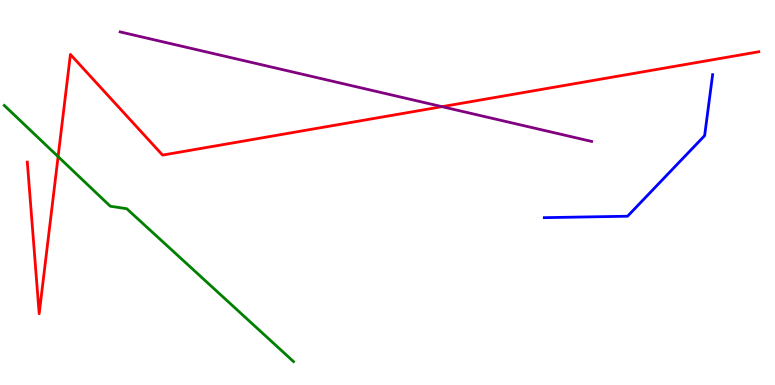[{'lines': ['blue', 'red'], 'intersections': []}, {'lines': ['green', 'red'], 'intersections': [{'x': 0.75, 'y': 5.93}]}, {'lines': ['purple', 'red'], 'intersections': [{'x': 5.7, 'y': 7.23}]}, {'lines': ['blue', 'green'], 'intersections': []}, {'lines': ['blue', 'purple'], 'intersections': []}, {'lines': ['green', 'purple'], 'intersections': []}]